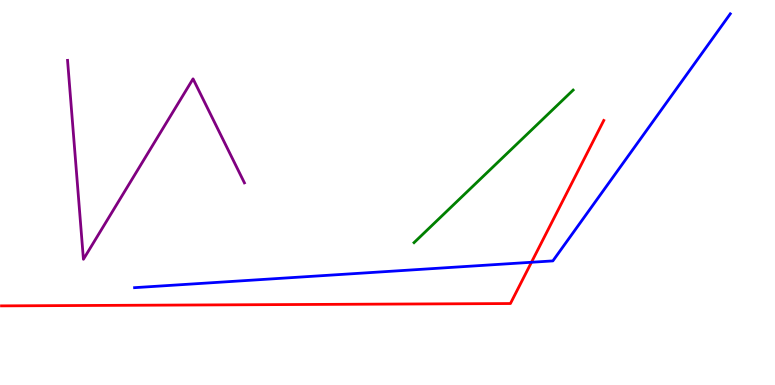[{'lines': ['blue', 'red'], 'intersections': [{'x': 6.86, 'y': 3.19}]}, {'lines': ['green', 'red'], 'intersections': []}, {'lines': ['purple', 'red'], 'intersections': []}, {'lines': ['blue', 'green'], 'intersections': []}, {'lines': ['blue', 'purple'], 'intersections': []}, {'lines': ['green', 'purple'], 'intersections': []}]